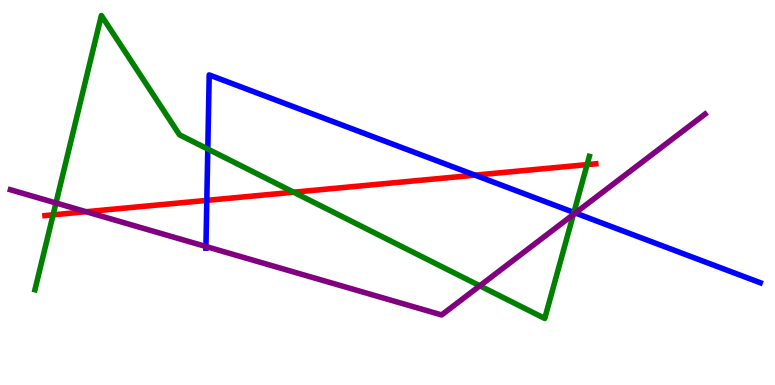[{'lines': ['blue', 'red'], 'intersections': [{'x': 2.67, 'y': 4.8}, {'x': 6.13, 'y': 5.45}]}, {'lines': ['green', 'red'], 'intersections': [{'x': 0.685, 'y': 4.42}, {'x': 3.79, 'y': 5.01}, {'x': 7.58, 'y': 5.72}]}, {'lines': ['purple', 'red'], 'intersections': [{'x': 1.11, 'y': 4.5}]}, {'lines': ['blue', 'green'], 'intersections': [{'x': 2.68, 'y': 6.13}, {'x': 7.41, 'y': 4.48}]}, {'lines': ['blue', 'purple'], 'intersections': [{'x': 2.66, 'y': 3.6}, {'x': 7.42, 'y': 4.47}]}, {'lines': ['green', 'purple'], 'intersections': [{'x': 0.722, 'y': 4.73}, {'x': 6.19, 'y': 2.58}, {'x': 7.4, 'y': 4.43}]}]